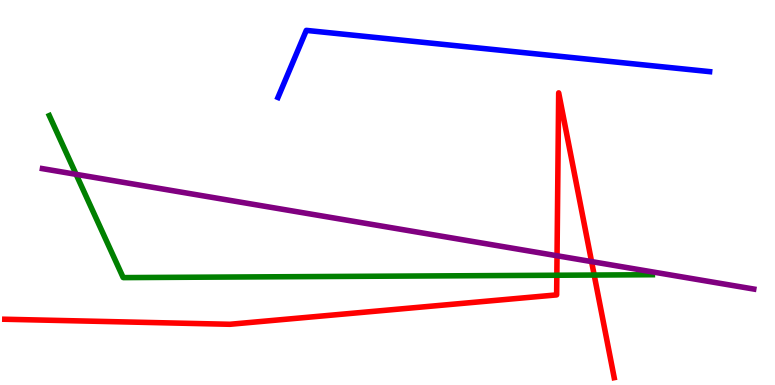[{'lines': ['blue', 'red'], 'intersections': []}, {'lines': ['green', 'red'], 'intersections': [{'x': 7.19, 'y': 2.85}, {'x': 7.67, 'y': 2.86}]}, {'lines': ['purple', 'red'], 'intersections': [{'x': 7.19, 'y': 3.36}, {'x': 7.63, 'y': 3.21}]}, {'lines': ['blue', 'green'], 'intersections': []}, {'lines': ['blue', 'purple'], 'intersections': []}, {'lines': ['green', 'purple'], 'intersections': [{'x': 0.982, 'y': 5.47}]}]